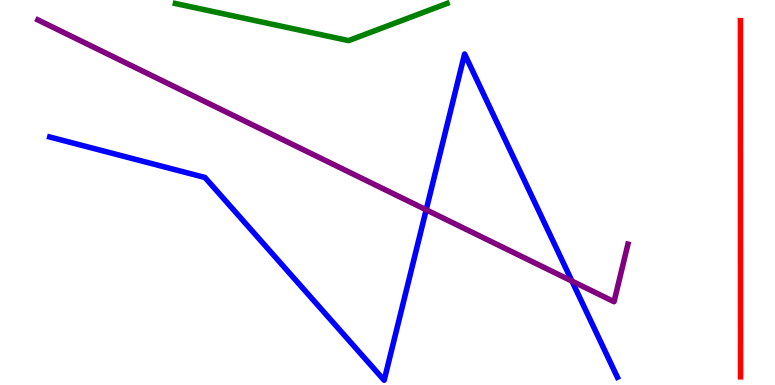[{'lines': ['blue', 'red'], 'intersections': []}, {'lines': ['green', 'red'], 'intersections': []}, {'lines': ['purple', 'red'], 'intersections': []}, {'lines': ['blue', 'green'], 'intersections': []}, {'lines': ['blue', 'purple'], 'intersections': [{'x': 5.5, 'y': 4.55}, {'x': 7.38, 'y': 2.7}]}, {'lines': ['green', 'purple'], 'intersections': []}]